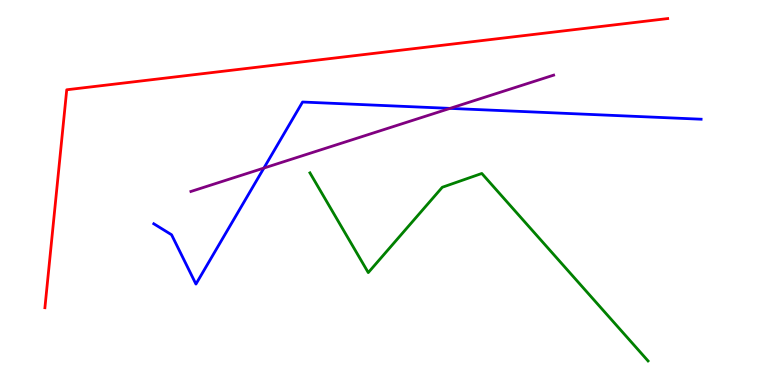[{'lines': ['blue', 'red'], 'intersections': []}, {'lines': ['green', 'red'], 'intersections': []}, {'lines': ['purple', 'red'], 'intersections': []}, {'lines': ['blue', 'green'], 'intersections': []}, {'lines': ['blue', 'purple'], 'intersections': [{'x': 3.4, 'y': 5.63}, {'x': 5.81, 'y': 7.18}]}, {'lines': ['green', 'purple'], 'intersections': []}]